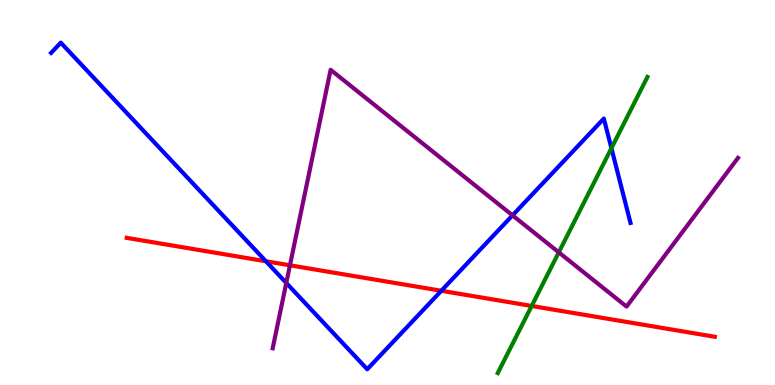[{'lines': ['blue', 'red'], 'intersections': [{'x': 3.43, 'y': 3.21}, {'x': 5.69, 'y': 2.45}]}, {'lines': ['green', 'red'], 'intersections': [{'x': 6.86, 'y': 2.05}]}, {'lines': ['purple', 'red'], 'intersections': [{'x': 3.74, 'y': 3.11}]}, {'lines': ['blue', 'green'], 'intersections': [{'x': 7.89, 'y': 6.15}]}, {'lines': ['blue', 'purple'], 'intersections': [{'x': 3.69, 'y': 2.65}, {'x': 6.61, 'y': 4.41}]}, {'lines': ['green', 'purple'], 'intersections': [{'x': 7.21, 'y': 3.45}]}]